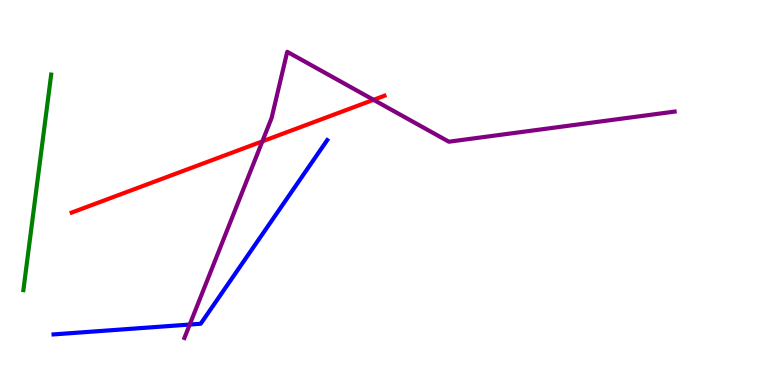[{'lines': ['blue', 'red'], 'intersections': []}, {'lines': ['green', 'red'], 'intersections': []}, {'lines': ['purple', 'red'], 'intersections': [{'x': 3.39, 'y': 6.33}, {'x': 4.82, 'y': 7.41}]}, {'lines': ['blue', 'green'], 'intersections': []}, {'lines': ['blue', 'purple'], 'intersections': [{'x': 2.45, 'y': 1.57}]}, {'lines': ['green', 'purple'], 'intersections': []}]